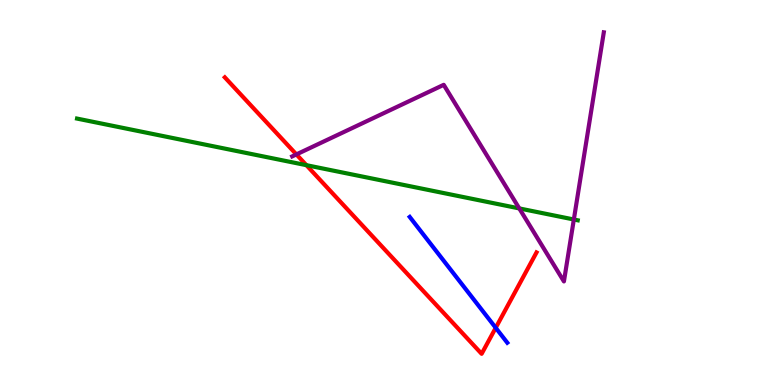[{'lines': ['blue', 'red'], 'intersections': [{'x': 6.4, 'y': 1.49}]}, {'lines': ['green', 'red'], 'intersections': [{'x': 3.95, 'y': 5.71}]}, {'lines': ['purple', 'red'], 'intersections': [{'x': 3.82, 'y': 5.99}]}, {'lines': ['blue', 'green'], 'intersections': []}, {'lines': ['blue', 'purple'], 'intersections': []}, {'lines': ['green', 'purple'], 'intersections': [{'x': 6.7, 'y': 4.59}, {'x': 7.4, 'y': 4.3}]}]